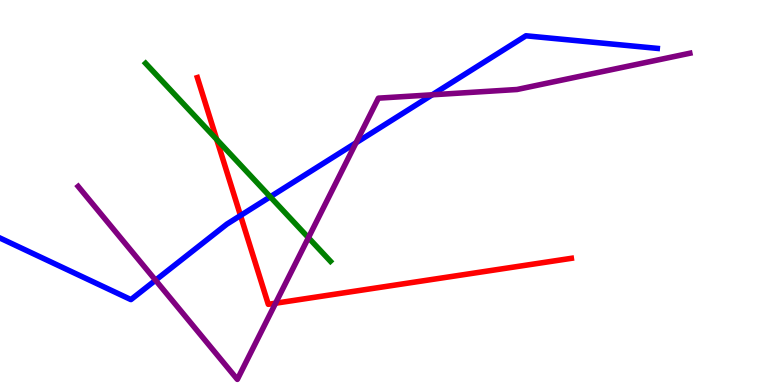[{'lines': ['blue', 'red'], 'intersections': [{'x': 3.1, 'y': 4.4}]}, {'lines': ['green', 'red'], 'intersections': [{'x': 2.8, 'y': 6.38}]}, {'lines': ['purple', 'red'], 'intersections': [{'x': 3.56, 'y': 2.12}]}, {'lines': ['blue', 'green'], 'intersections': [{'x': 3.49, 'y': 4.89}]}, {'lines': ['blue', 'purple'], 'intersections': [{'x': 2.01, 'y': 2.72}, {'x': 4.59, 'y': 6.29}, {'x': 5.58, 'y': 7.54}]}, {'lines': ['green', 'purple'], 'intersections': [{'x': 3.98, 'y': 3.83}]}]